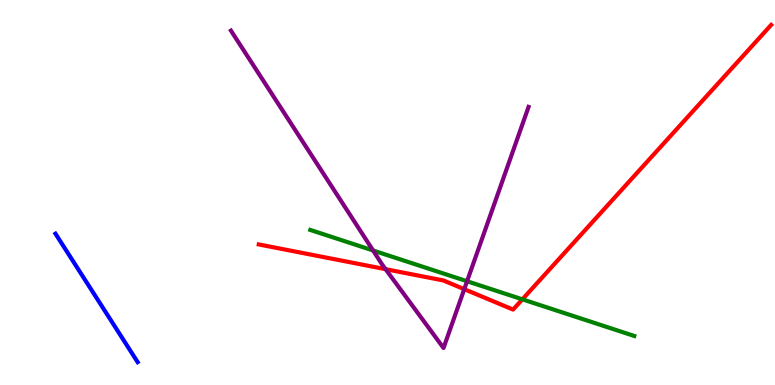[{'lines': ['blue', 'red'], 'intersections': []}, {'lines': ['green', 'red'], 'intersections': [{'x': 6.74, 'y': 2.22}]}, {'lines': ['purple', 'red'], 'intersections': [{'x': 4.98, 'y': 3.01}, {'x': 5.99, 'y': 2.49}]}, {'lines': ['blue', 'green'], 'intersections': []}, {'lines': ['blue', 'purple'], 'intersections': []}, {'lines': ['green', 'purple'], 'intersections': [{'x': 4.81, 'y': 3.49}, {'x': 6.03, 'y': 2.7}]}]